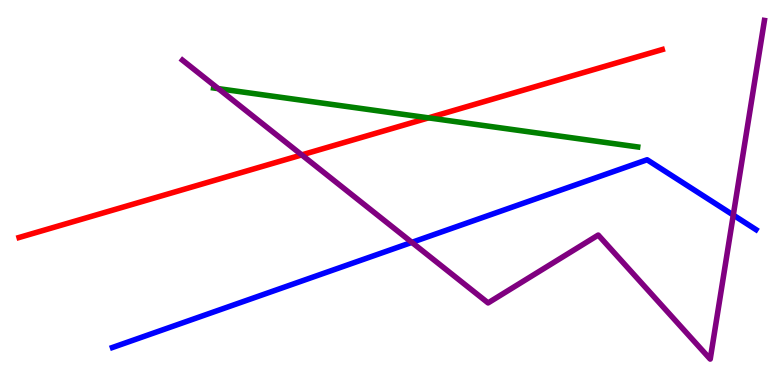[{'lines': ['blue', 'red'], 'intersections': []}, {'lines': ['green', 'red'], 'intersections': [{'x': 5.53, 'y': 6.94}]}, {'lines': ['purple', 'red'], 'intersections': [{'x': 3.89, 'y': 5.98}]}, {'lines': ['blue', 'green'], 'intersections': []}, {'lines': ['blue', 'purple'], 'intersections': [{'x': 5.31, 'y': 3.7}, {'x': 9.46, 'y': 4.41}]}, {'lines': ['green', 'purple'], 'intersections': [{'x': 2.82, 'y': 7.7}]}]